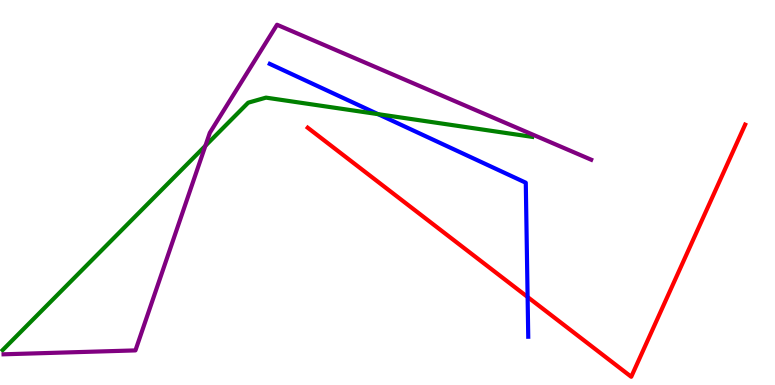[{'lines': ['blue', 'red'], 'intersections': [{'x': 6.81, 'y': 2.29}]}, {'lines': ['green', 'red'], 'intersections': []}, {'lines': ['purple', 'red'], 'intersections': []}, {'lines': ['blue', 'green'], 'intersections': [{'x': 4.88, 'y': 7.04}]}, {'lines': ['blue', 'purple'], 'intersections': []}, {'lines': ['green', 'purple'], 'intersections': [{'x': 2.65, 'y': 6.21}]}]